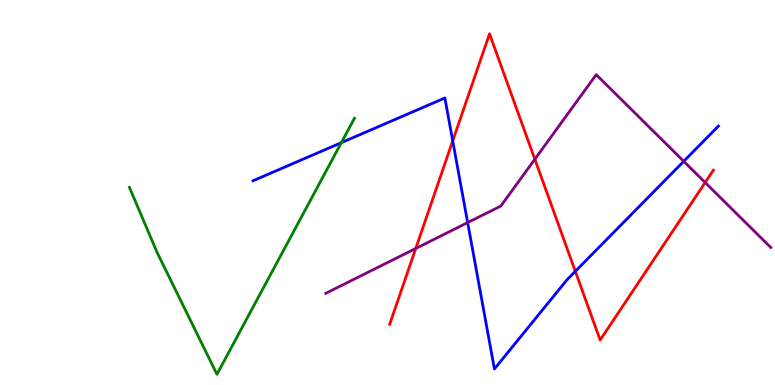[{'lines': ['blue', 'red'], 'intersections': [{'x': 5.84, 'y': 6.34}, {'x': 7.42, 'y': 2.95}]}, {'lines': ['green', 'red'], 'intersections': []}, {'lines': ['purple', 'red'], 'intersections': [{'x': 5.36, 'y': 3.55}, {'x': 6.9, 'y': 5.86}, {'x': 9.1, 'y': 5.26}]}, {'lines': ['blue', 'green'], 'intersections': [{'x': 4.4, 'y': 6.29}]}, {'lines': ['blue', 'purple'], 'intersections': [{'x': 6.03, 'y': 4.22}, {'x': 8.82, 'y': 5.81}]}, {'lines': ['green', 'purple'], 'intersections': []}]